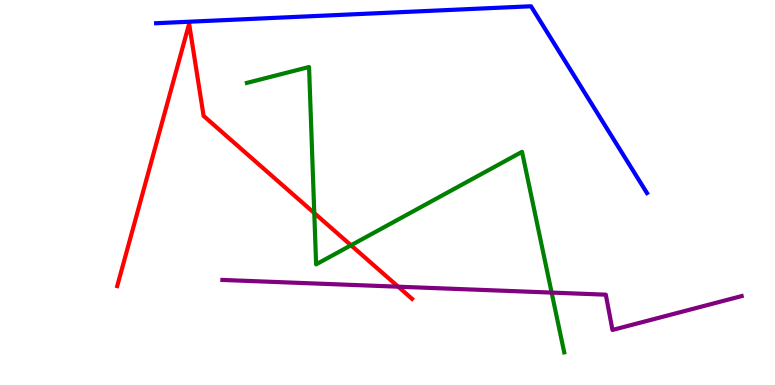[{'lines': ['blue', 'red'], 'intersections': []}, {'lines': ['green', 'red'], 'intersections': [{'x': 4.06, 'y': 4.47}, {'x': 4.53, 'y': 3.63}]}, {'lines': ['purple', 'red'], 'intersections': [{'x': 5.14, 'y': 2.55}]}, {'lines': ['blue', 'green'], 'intersections': []}, {'lines': ['blue', 'purple'], 'intersections': []}, {'lines': ['green', 'purple'], 'intersections': [{'x': 7.12, 'y': 2.4}]}]